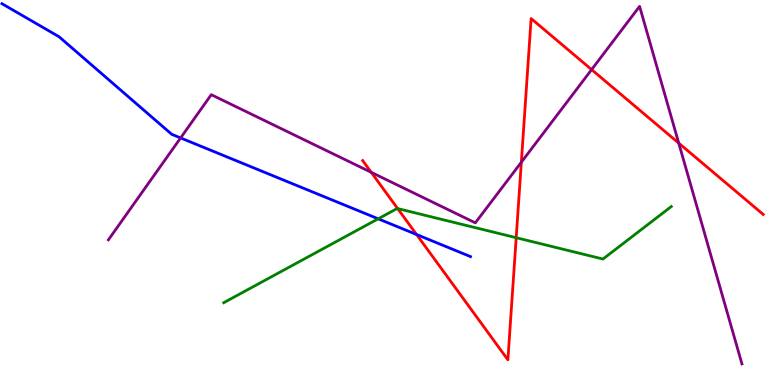[{'lines': ['blue', 'red'], 'intersections': [{'x': 5.37, 'y': 3.91}]}, {'lines': ['green', 'red'], 'intersections': [{'x': 5.13, 'y': 4.58}, {'x': 6.66, 'y': 3.83}]}, {'lines': ['purple', 'red'], 'intersections': [{'x': 4.79, 'y': 5.52}, {'x': 6.73, 'y': 5.79}, {'x': 7.63, 'y': 8.19}, {'x': 8.76, 'y': 6.28}]}, {'lines': ['blue', 'green'], 'intersections': [{'x': 4.88, 'y': 4.32}]}, {'lines': ['blue', 'purple'], 'intersections': [{'x': 2.33, 'y': 6.42}]}, {'lines': ['green', 'purple'], 'intersections': []}]